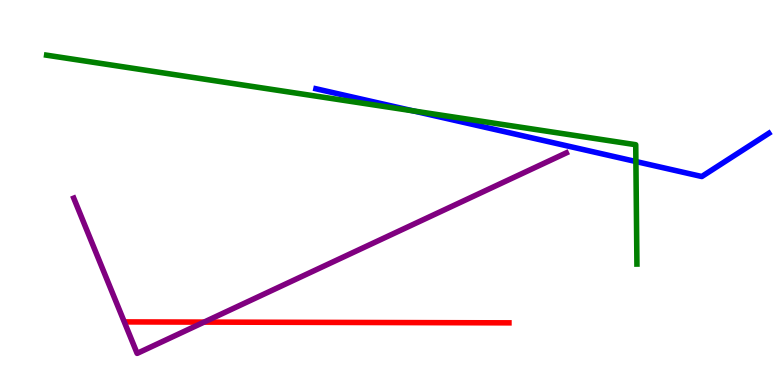[{'lines': ['blue', 'red'], 'intersections': []}, {'lines': ['green', 'red'], 'intersections': []}, {'lines': ['purple', 'red'], 'intersections': [{'x': 2.63, 'y': 1.63}]}, {'lines': ['blue', 'green'], 'intersections': [{'x': 5.33, 'y': 7.12}, {'x': 8.21, 'y': 5.8}]}, {'lines': ['blue', 'purple'], 'intersections': []}, {'lines': ['green', 'purple'], 'intersections': []}]